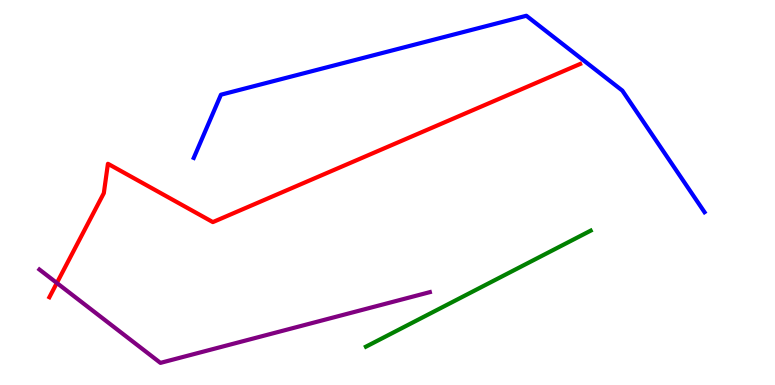[{'lines': ['blue', 'red'], 'intersections': []}, {'lines': ['green', 'red'], 'intersections': []}, {'lines': ['purple', 'red'], 'intersections': [{'x': 0.734, 'y': 2.65}]}, {'lines': ['blue', 'green'], 'intersections': []}, {'lines': ['blue', 'purple'], 'intersections': []}, {'lines': ['green', 'purple'], 'intersections': []}]